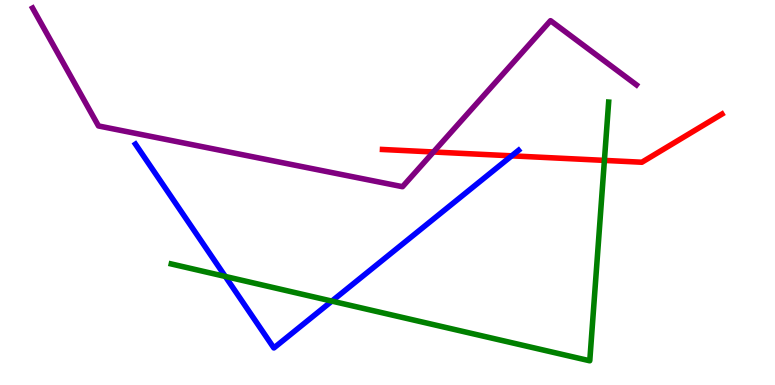[{'lines': ['blue', 'red'], 'intersections': [{'x': 6.6, 'y': 5.95}]}, {'lines': ['green', 'red'], 'intersections': [{'x': 7.8, 'y': 5.83}]}, {'lines': ['purple', 'red'], 'intersections': [{'x': 5.59, 'y': 6.05}]}, {'lines': ['blue', 'green'], 'intersections': [{'x': 2.91, 'y': 2.82}, {'x': 4.28, 'y': 2.18}]}, {'lines': ['blue', 'purple'], 'intersections': []}, {'lines': ['green', 'purple'], 'intersections': []}]